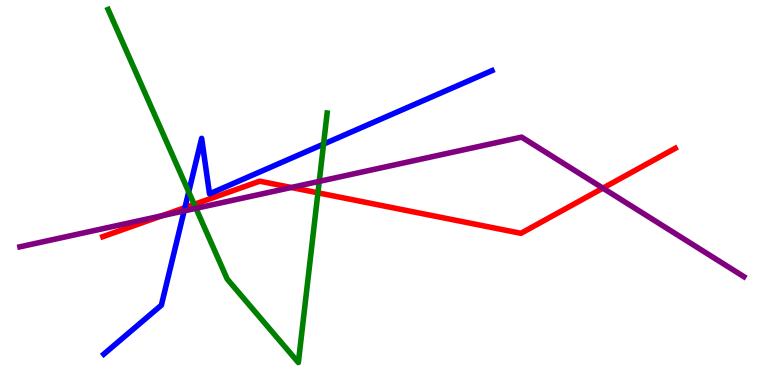[{'lines': ['blue', 'red'], 'intersections': [{'x': 2.39, 'y': 4.61}]}, {'lines': ['green', 'red'], 'intersections': [{'x': 2.51, 'y': 4.69}, {'x': 4.1, 'y': 4.99}]}, {'lines': ['purple', 'red'], 'intersections': [{'x': 2.09, 'y': 4.4}, {'x': 3.76, 'y': 5.13}, {'x': 7.78, 'y': 5.11}]}, {'lines': ['blue', 'green'], 'intersections': [{'x': 2.44, 'y': 5.02}, {'x': 4.17, 'y': 6.26}]}, {'lines': ['blue', 'purple'], 'intersections': [{'x': 2.38, 'y': 4.52}]}, {'lines': ['green', 'purple'], 'intersections': [{'x': 2.53, 'y': 4.59}, {'x': 4.12, 'y': 5.29}]}]